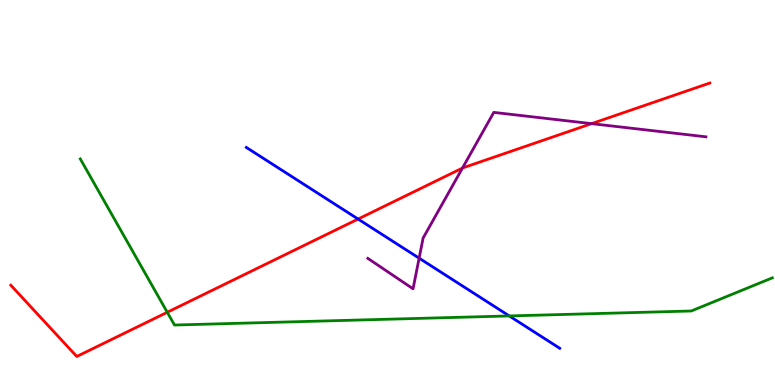[{'lines': ['blue', 'red'], 'intersections': [{'x': 4.62, 'y': 4.31}]}, {'lines': ['green', 'red'], 'intersections': [{'x': 2.16, 'y': 1.89}]}, {'lines': ['purple', 'red'], 'intersections': [{'x': 5.97, 'y': 5.64}, {'x': 7.63, 'y': 6.79}]}, {'lines': ['blue', 'green'], 'intersections': [{'x': 6.57, 'y': 1.79}]}, {'lines': ['blue', 'purple'], 'intersections': [{'x': 5.41, 'y': 3.29}]}, {'lines': ['green', 'purple'], 'intersections': []}]